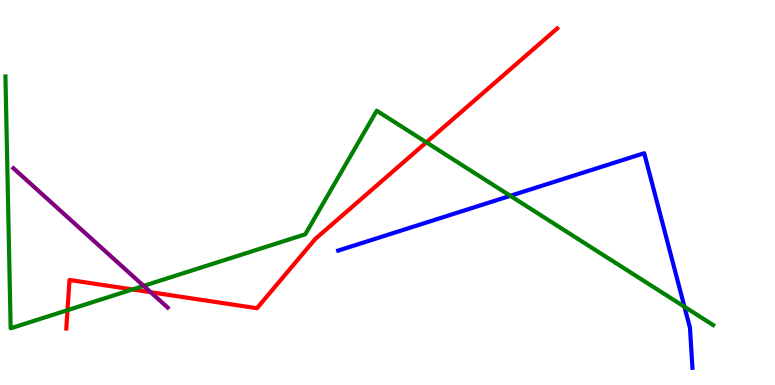[{'lines': ['blue', 'red'], 'intersections': []}, {'lines': ['green', 'red'], 'intersections': [{'x': 0.871, 'y': 1.94}, {'x': 1.71, 'y': 2.48}, {'x': 5.5, 'y': 6.3}]}, {'lines': ['purple', 'red'], 'intersections': [{'x': 1.94, 'y': 2.41}]}, {'lines': ['blue', 'green'], 'intersections': [{'x': 6.58, 'y': 4.91}, {'x': 8.83, 'y': 2.03}]}, {'lines': ['blue', 'purple'], 'intersections': []}, {'lines': ['green', 'purple'], 'intersections': [{'x': 1.85, 'y': 2.57}]}]